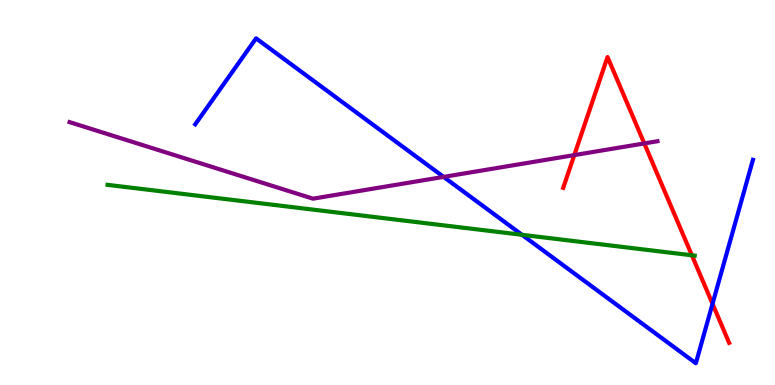[{'lines': ['blue', 'red'], 'intersections': [{'x': 9.19, 'y': 2.11}]}, {'lines': ['green', 'red'], 'intersections': [{'x': 8.93, 'y': 3.37}]}, {'lines': ['purple', 'red'], 'intersections': [{'x': 7.41, 'y': 5.97}, {'x': 8.31, 'y': 6.27}]}, {'lines': ['blue', 'green'], 'intersections': [{'x': 6.74, 'y': 3.9}]}, {'lines': ['blue', 'purple'], 'intersections': [{'x': 5.72, 'y': 5.41}]}, {'lines': ['green', 'purple'], 'intersections': []}]